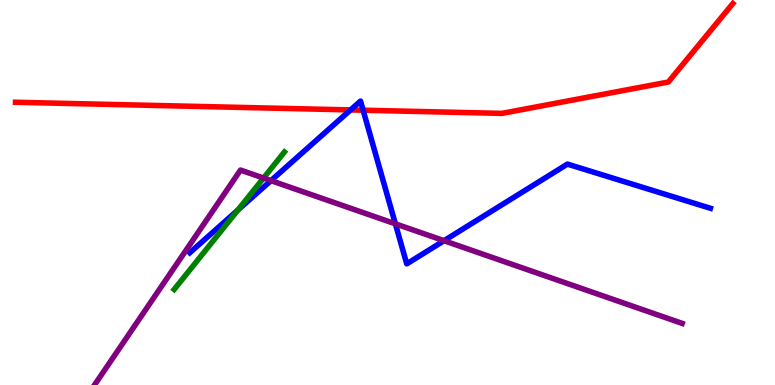[{'lines': ['blue', 'red'], 'intersections': [{'x': 4.52, 'y': 7.14}, {'x': 4.69, 'y': 7.14}]}, {'lines': ['green', 'red'], 'intersections': []}, {'lines': ['purple', 'red'], 'intersections': []}, {'lines': ['blue', 'green'], 'intersections': [{'x': 3.07, 'y': 4.54}]}, {'lines': ['blue', 'purple'], 'intersections': [{'x': 3.5, 'y': 5.31}, {'x': 5.1, 'y': 4.19}, {'x': 5.73, 'y': 3.75}]}, {'lines': ['green', 'purple'], 'intersections': [{'x': 3.4, 'y': 5.38}]}]